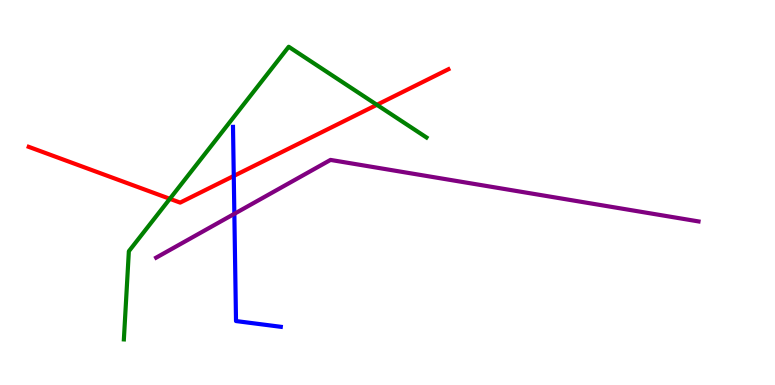[{'lines': ['blue', 'red'], 'intersections': [{'x': 3.02, 'y': 5.43}]}, {'lines': ['green', 'red'], 'intersections': [{'x': 2.19, 'y': 4.84}, {'x': 4.86, 'y': 7.28}]}, {'lines': ['purple', 'red'], 'intersections': []}, {'lines': ['blue', 'green'], 'intersections': []}, {'lines': ['blue', 'purple'], 'intersections': [{'x': 3.02, 'y': 4.45}]}, {'lines': ['green', 'purple'], 'intersections': []}]